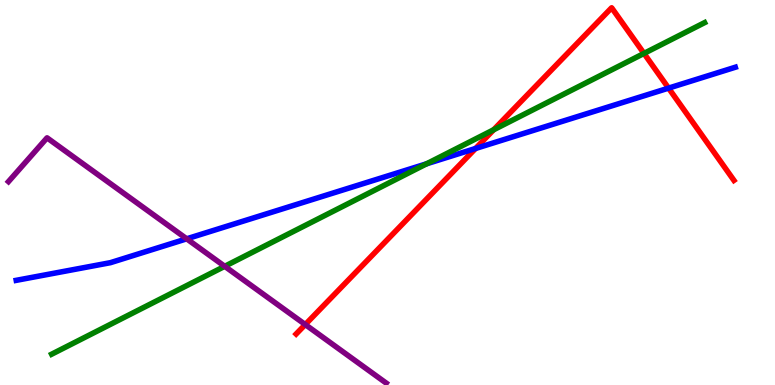[{'lines': ['blue', 'red'], 'intersections': [{'x': 6.14, 'y': 6.14}, {'x': 8.63, 'y': 7.71}]}, {'lines': ['green', 'red'], 'intersections': [{'x': 6.37, 'y': 6.63}, {'x': 8.31, 'y': 8.61}]}, {'lines': ['purple', 'red'], 'intersections': [{'x': 3.94, 'y': 1.57}]}, {'lines': ['blue', 'green'], 'intersections': [{'x': 5.51, 'y': 5.75}]}, {'lines': ['blue', 'purple'], 'intersections': [{'x': 2.41, 'y': 3.8}]}, {'lines': ['green', 'purple'], 'intersections': [{'x': 2.9, 'y': 3.08}]}]